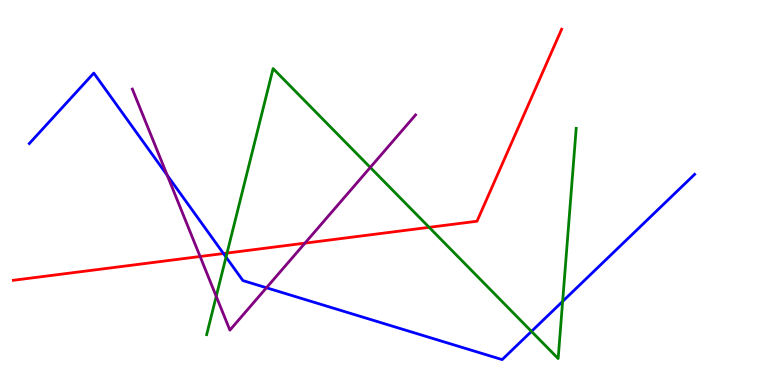[{'lines': ['blue', 'red'], 'intersections': [{'x': 2.88, 'y': 3.41}]}, {'lines': ['green', 'red'], 'intersections': [{'x': 2.93, 'y': 3.43}, {'x': 5.54, 'y': 4.1}]}, {'lines': ['purple', 'red'], 'intersections': [{'x': 2.58, 'y': 3.34}, {'x': 3.93, 'y': 3.68}]}, {'lines': ['blue', 'green'], 'intersections': [{'x': 2.92, 'y': 3.32}, {'x': 6.86, 'y': 1.39}, {'x': 7.26, 'y': 2.17}]}, {'lines': ['blue', 'purple'], 'intersections': [{'x': 2.16, 'y': 5.45}, {'x': 3.44, 'y': 2.53}]}, {'lines': ['green', 'purple'], 'intersections': [{'x': 2.79, 'y': 2.3}, {'x': 4.78, 'y': 5.65}]}]